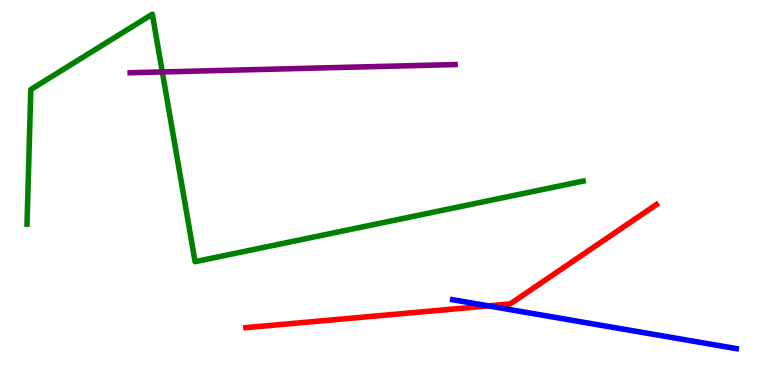[{'lines': ['blue', 'red'], 'intersections': [{'x': 6.3, 'y': 2.05}]}, {'lines': ['green', 'red'], 'intersections': []}, {'lines': ['purple', 'red'], 'intersections': []}, {'lines': ['blue', 'green'], 'intersections': []}, {'lines': ['blue', 'purple'], 'intersections': []}, {'lines': ['green', 'purple'], 'intersections': [{'x': 2.09, 'y': 8.13}]}]